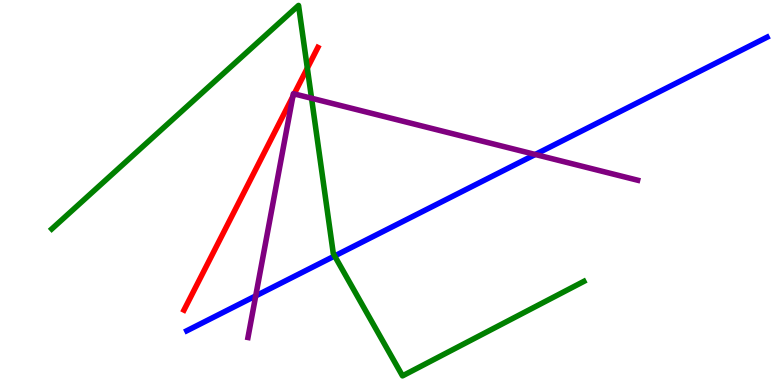[{'lines': ['blue', 'red'], 'intersections': []}, {'lines': ['green', 'red'], 'intersections': [{'x': 3.97, 'y': 8.23}]}, {'lines': ['purple', 'red'], 'intersections': [{'x': 3.78, 'y': 7.49}, {'x': 3.8, 'y': 7.56}]}, {'lines': ['blue', 'green'], 'intersections': [{'x': 4.32, 'y': 3.35}]}, {'lines': ['blue', 'purple'], 'intersections': [{'x': 3.3, 'y': 2.31}, {'x': 6.91, 'y': 5.99}]}, {'lines': ['green', 'purple'], 'intersections': [{'x': 4.02, 'y': 7.45}]}]